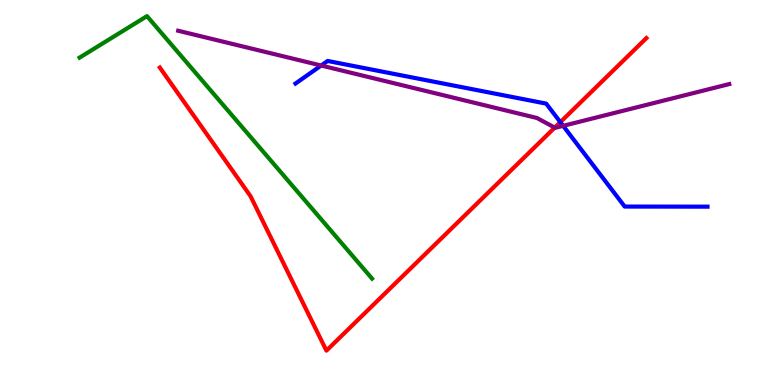[{'lines': ['blue', 'red'], 'intersections': [{'x': 7.23, 'y': 6.83}]}, {'lines': ['green', 'red'], 'intersections': []}, {'lines': ['purple', 'red'], 'intersections': [{'x': 7.16, 'y': 6.69}]}, {'lines': ['blue', 'green'], 'intersections': []}, {'lines': ['blue', 'purple'], 'intersections': [{'x': 4.14, 'y': 8.3}, {'x': 7.27, 'y': 6.73}]}, {'lines': ['green', 'purple'], 'intersections': []}]